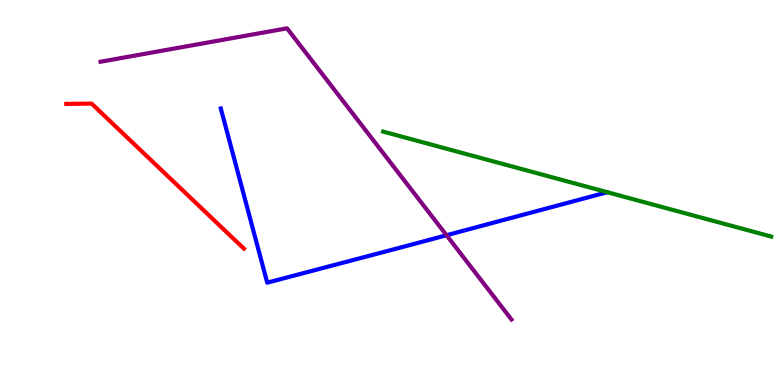[{'lines': ['blue', 'red'], 'intersections': []}, {'lines': ['green', 'red'], 'intersections': []}, {'lines': ['purple', 'red'], 'intersections': []}, {'lines': ['blue', 'green'], 'intersections': []}, {'lines': ['blue', 'purple'], 'intersections': [{'x': 5.76, 'y': 3.89}]}, {'lines': ['green', 'purple'], 'intersections': []}]